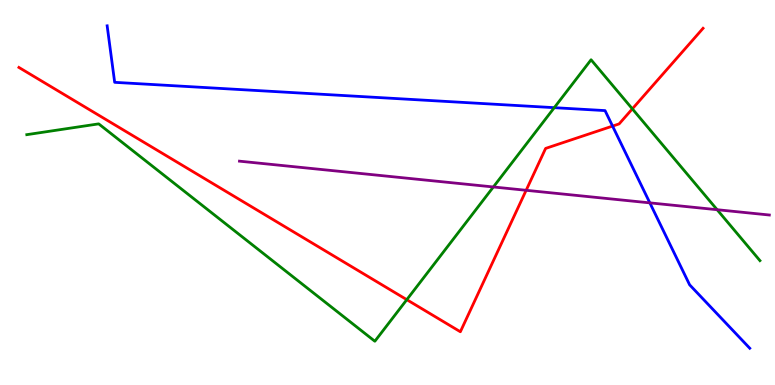[{'lines': ['blue', 'red'], 'intersections': [{'x': 7.9, 'y': 6.72}]}, {'lines': ['green', 'red'], 'intersections': [{'x': 5.25, 'y': 2.22}, {'x': 8.16, 'y': 7.17}]}, {'lines': ['purple', 'red'], 'intersections': [{'x': 6.79, 'y': 5.06}]}, {'lines': ['blue', 'green'], 'intersections': [{'x': 7.15, 'y': 7.2}]}, {'lines': ['blue', 'purple'], 'intersections': [{'x': 8.39, 'y': 4.73}]}, {'lines': ['green', 'purple'], 'intersections': [{'x': 6.37, 'y': 5.14}, {'x': 9.25, 'y': 4.55}]}]